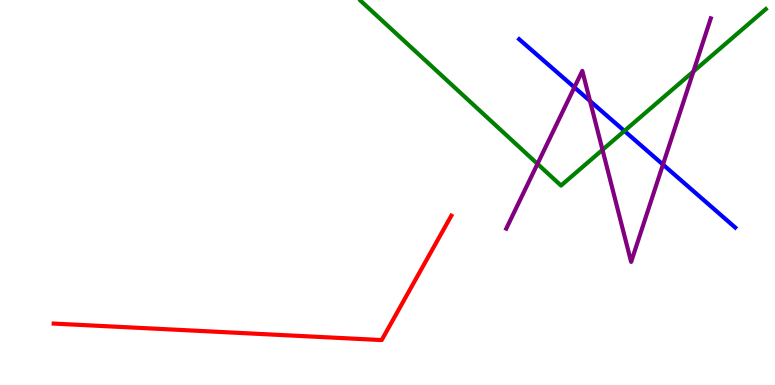[{'lines': ['blue', 'red'], 'intersections': []}, {'lines': ['green', 'red'], 'intersections': []}, {'lines': ['purple', 'red'], 'intersections': []}, {'lines': ['blue', 'green'], 'intersections': [{'x': 8.06, 'y': 6.6}]}, {'lines': ['blue', 'purple'], 'intersections': [{'x': 7.41, 'y': 7.73}, {'x': 7.61, 'y': 7.38}, {'x': 8.55, 'y': 5.73}]}, {'lines': ['green', 'purple'], 'intersections': [{'x': 6.94, 'y': 5.74}, {'x': 7.77, 'y': 6.11}, {'x': 8.95, 'y': 8.14}]}]